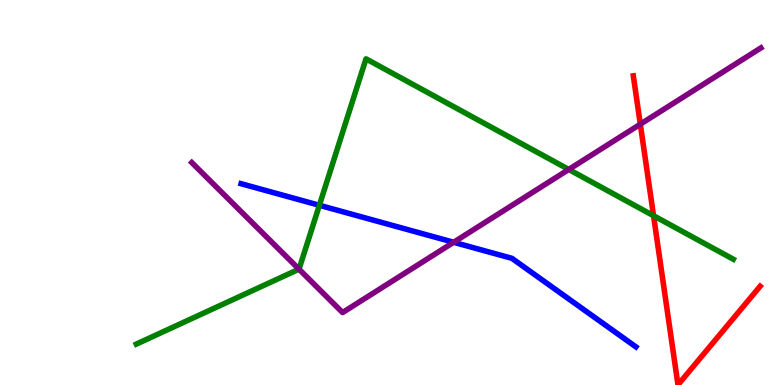[{'lines': ['blue', 'red'], 'intersections': []}, {'lines': ['green', 'red'], 'intersections': [{'x': 8.43, 'y': 4.4}]}, {'lines': ['purple', 'red'], 'intersections': [{'x': 8.26, 'y': 6.77}]}, {'lines': ['blue', 'green'], 'intersections': [{'x': 4.12, 'y': 4.67}]}, {'lines': ['blue', 'purple'], 'intersections': [{'x': 5.85, 'y': 3.71}]}, {'lines': ['green', 'purple'], 'intersections': [{'x': 3.86, 'y': 3.01}, {'x': 7.34, 'y': 5.6}]}]